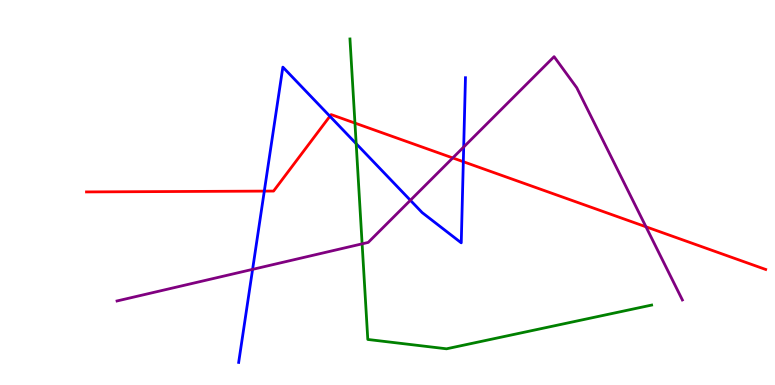[{'lines': ['blue', 'red'], 'intersections': [{'x': 3.41, 'y': 5.04}, {'x': 4.26, 'y': 6.98}, {'x': 5.98, 'y': 5.8}]}, {'lines': ['green', 'red'], 'intersections': [{'x': 4.58, 'y': 6.8}]}, {'lines': ['purple', 'red'], 'intersections': [{'x': 5.84, 'y': 5.9}, {'x': 8.34, 'y': 4.11}]}, {'lines': ['blue', 'green'], 'intersections': [{'x': 4.6, 'y': 6.27}]}, {'lines': ['blue', 'purple'], 'intersections': [{'x': 3.26, 'y': 3.0}, {'x': 5.3, 'y': 4.8}, {'x': 5.98, 'y': 6.18}]}, {'lines': ['green', 'purple'], 'intersections': [{'x': 4.67, 'y': 3.67}]}]